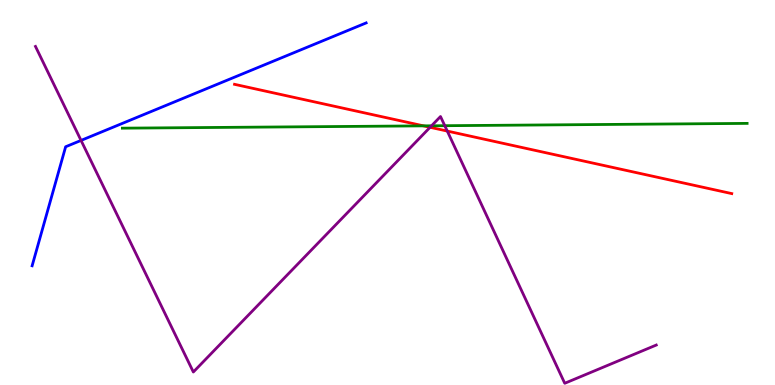[{'lines': ['blue', 'red'], 'intersections': []}, {'lines': ['green', 'red'], 'intersections': [{'x': 5.47, 'y': 6.73}]}, {'lines': ['purple', 'red'], 'intersections': [{'x': 5.55, 'y': 6.69}, {'x': 5.77, 'y': 6.6}]}, {'lines': ['blue', 'green'], 'intersections': []}, {'lines': ['blue', 'purple'], 'intersections': [{'x': 1.05, 'y': 6.35}]}, {'lines': ['green', 'purple'], 'intersections': [{'x': 5.57, 'y': 6.73}, {'x': 5.74, 'y': 6.74}]}]